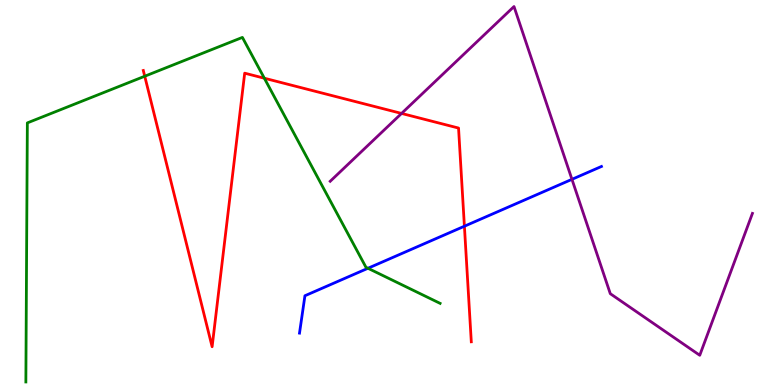[{'lines': ['blue', 'red'], 'intersections': [{'x': 5.99, 'y': 4.12}]}, {'lines': ['green', 'red'], 'intersections': [{'x': 1.87, 'y': 8.02}, {'x': 3.41, 'y': 7.97}]}, {'lines': ['purple', 'red'], 'intersections': [{'x': 5.18, 'y': 7.05}]}, {'lines': ['blue', 'green'], 'intersections': [{'x': 4.75, 'y': 3.03}]}, {'lines': ['blue', 'purple'], 'intersections': [{'x': 7.38, 'y': 5.34}]}, {'lines': ['green', 'purple'], 'intersections': []}]